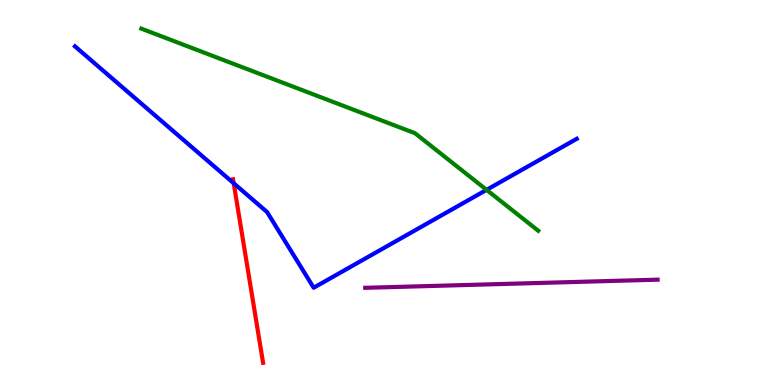[{'lines': ['blue', 'red'], 'intersections': [{'x': 3.02, 'y': 5.24}]}, {'lines': ['green', 'red'], 'intersections': []}, {'lines': ['purple', 'red'], 'intersections': []}, {'lines': ['blue', 'green'], 'intersections': [{'x': 6.28, 'y': 5.07}]}, {'lines': ['blue', 'purple'], 'intersections': []}, {'lines': ['green', 'purple'], 'intersections': []}]